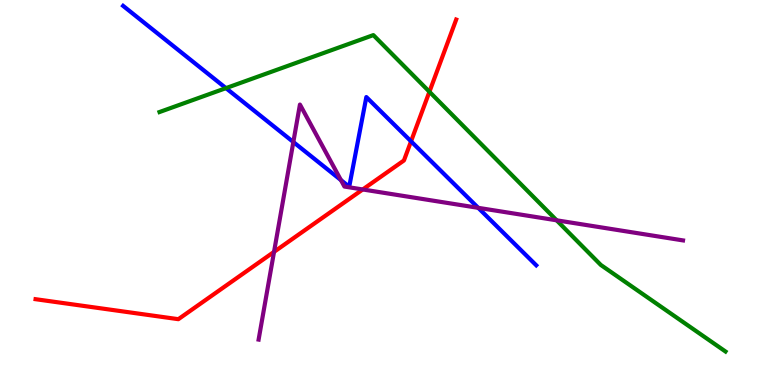[{'lines': ['blue', 'red'], 'intersections': [{'x': 5.3, 'y': 6.33}]}, {'lines': ['green', 'red'], 'intersections': [{'x': 5.54, 'y': 7.62}]}, {'lines': ['purple', 'red'], 'intersections': [{'x': 3.54, 'y': 3.46}, {'x': 4.68, 'y': 5.08}]}, {'lines': ['blue', 'green'], 'intersections': [{'x': 2.92, 'y': 7.71}]}, {'lines': ['blue', 'purple'], 'intersections': [{'x': 3.79, 'y': 6.31}, {'x': 4.4, 'y': 5.32}, {'x': 6.17, 'y': 4.6}]}, {'lines': ['green', 'purple'], 'intersections': [{'x': 7.18, 'y': 4.28}]}]